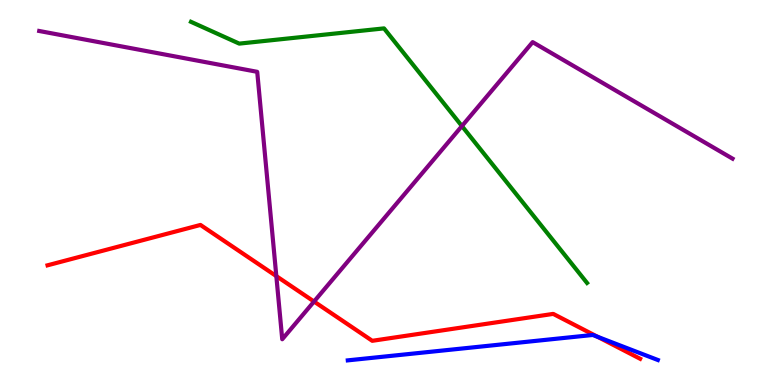[{'lines': ['blue', 'red'], 'intersections': [{'x': 7.71, 'y': 1.25}]}, {'lines': ['green', 'red'], 'intersections': []}, {'lines': ['purple', 'red'], 'intersections': [{'x': 3.57, 'y': 2.83}, {'x': 4.05, 'y': 2.17}]}, {'lines': ['blue', 'green'], 'intersections': []}, {'lines': ['blue', 'purple'], 'intersections': []}, {'lines': ['green', 'purple'], 'intersections': [{'x': 5.96, 'y': 6.73}]}]